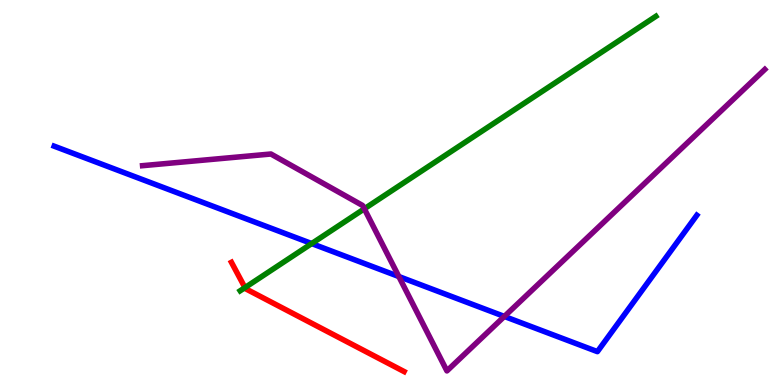[{'lines': ['blue', 'red'], 'intersections': []}, {'lines': ['green', 'red'], 'intersections': [{'x': 3.16, 'y': 2.53}]}, {'lines': ['purple', 'red'], 'intersections': []}, {'lines': ['blue', 'green'], 'intersections': [{'x': 4.02, 'y': 3.67}]}, {'lines': ['blue', 'purple'], 'intersections': [{'x': 5.15, 'y': 2.82}, {'x': 6.51, 'y': 1.78}]}, {'lines': ['green', 'purple'], 'intersections': [{'x': 4.7, 'y': 4.58}]}]